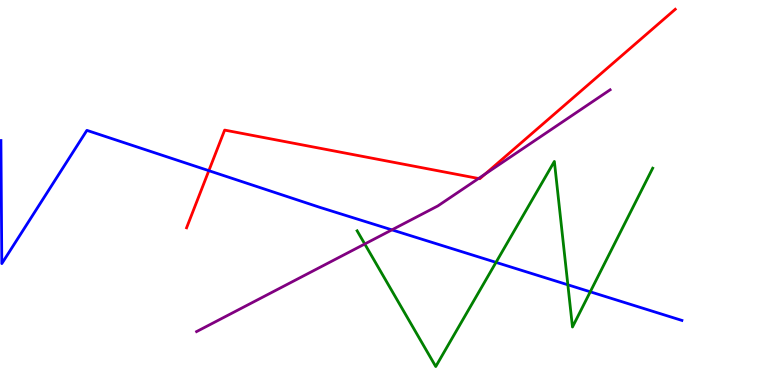[{'lines': ['blue', 'red'], 'intersections': [{'x': 2.69, 'y': 5.57}]}, {'lines': ['green', 'red'], 'intersections': []}, {'lines': ['purple', 'red'], 'intersections': [{'x': 6.17, 'y': 5.36}, {'x': 6.26, 'y': 5.48}]}, {'lines': ['blue', 'green'], 'intersections': [{'x': 6.4, 'y': 3.19}, {'x': 7.33, 'y': 2.6}, {'x': 7.62, 'y': 2.42}]}, {'lines': ['blue', 'purple'], 'intersections': [{'x': 5.06, 'y': 4.03}]}, {'lines': ['green', 'purple'], 'intersections': [{'x': 4.71, 'y': 3.66}]}]